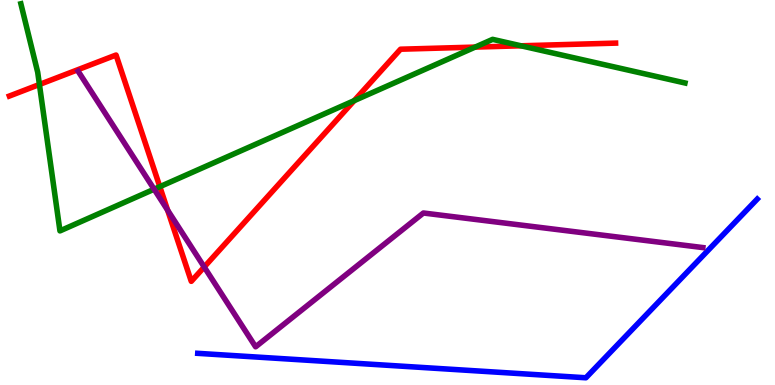[{'lines': ['blue', 'red'], 'intersections': []}, {'lines': ['green', 'red'], 'intersections': [{'x': 0.509, 'y': 7.81}, {'x': 2.06, 'y': 5.15}, {'x': 4.57, 'y': 7.39}, {'x': 6.13, 'y': 8.78}, {'x': 6.72, 'y': 8.81}]}, {'lines': ['purple', 'red'], 'intersections': [{'x': 2.16, 'y': 4.54}, {'x': 2.64, 'y': 3.06}]}, {'lines': ['blue', 'green'], 'intersections': []}, {'lines': ['blue', 'purple'], 'intersections': []}, {'lines': ['green', 'purple'], 'intersections': [{'x': 1.99, 'y': 5.09}]}]